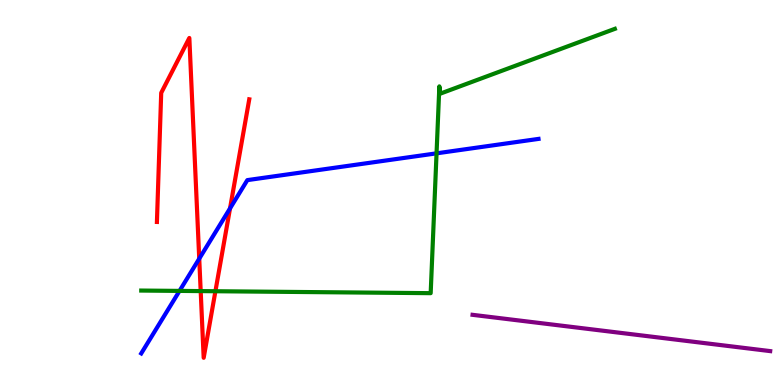[{'lines': ['blue', 'red'], 'intersections': [{'x': 2.57, 'y': 3.28}, {'x': 2.97, 'y': 4.59}]}, {'lines': ['green', 'red'], 'intersections': [{'x': 2.59, 'y': 2.44}, {'x': 2.78, 'y': 2.44}]}, {'lines': ['purple', 'red'], 'intersections': []}, {'lines': ['blue', 'green'], 'intersections': [{'x': 2.32, 'y': 2.44}, {'x': 5.63, 'y': 6.02}]}, {'lines': ['blue', 'purple'], 'intersections': []}, {'lines': ['green', 'purple'], 'intersections': []}]